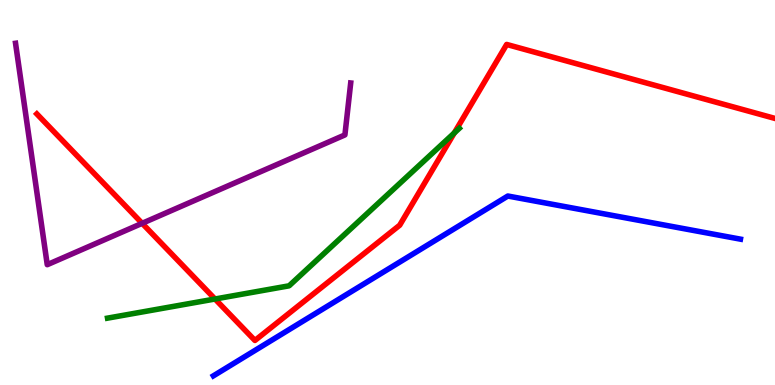[{'lines': ['blue', 'red'], 'intersections': []}, {'lines': ['green', 'red'], 'intersections': [{'x': 2.77, 'y': 2.23}, {'x': 5.86, 'y': 6.55}]}, {'lines': ['purple', 'red'], 'intersections': [{'x': 1.83, 'y': 4.2}]}, {'lines': ['blue', 'green'], 'intersections': []}, {'lines': ['blue', 'purple'], 'intersections': []}, {'lines': ['green', 'purple'], 'intersections': []}]